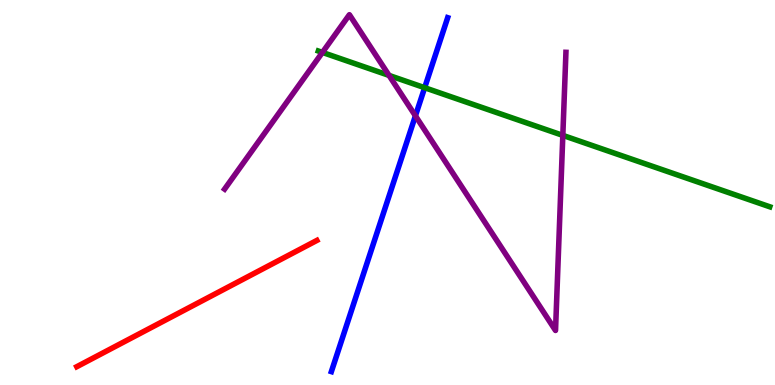[{'lines': ['blue', 'red'], 'intersections': []}, {'lines': ['green', 'red'], 'intersections': []}, {'lines': ['purple', 'red'], 'intersections': []}, {'lines': ['blue', 'green'], 'intersections': [{'x': 5.48, 'y': 7.72}]}, {'lines': ['blue', 'purple'], 'intersections': [{'x': 5.36, 'y': 6.99}]}, {'lines': ['green', 'purple'], 'intersections': [{'x': 4.16, 'y': 8.64}, {'x': 5.02, 'y': 8.04}, {'x': 7.26, 'y': 6.48}]}]